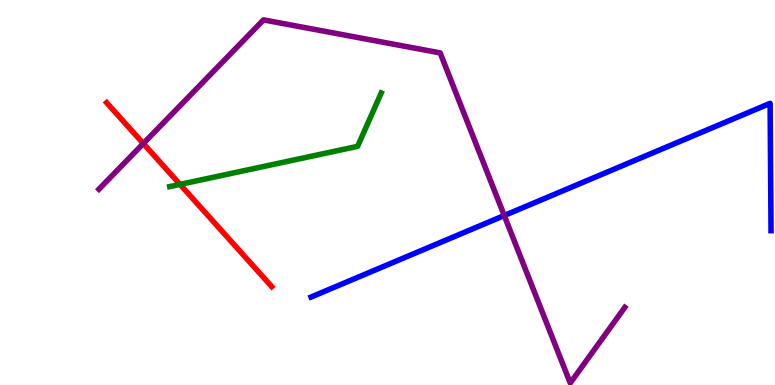[{'lines': ['blue', 'red'], 'intersections': []}, {'lines': ['green', 'red'], 'intersections': [{'x': 2.32, 'y': 5.21}]}, {'lines': ['purple', 'red'], 'intersections': [{'x': 1.85, 'y': 6.27}]}, {'lines': ['blue', 'green'], 'intersections': []}, {'lines': ['blue', 'purple'], 'intersections': [{'x': 6.51, 'y': 4.4}]}, {'lines': ['green', 'purple'], 'intersections': []}]